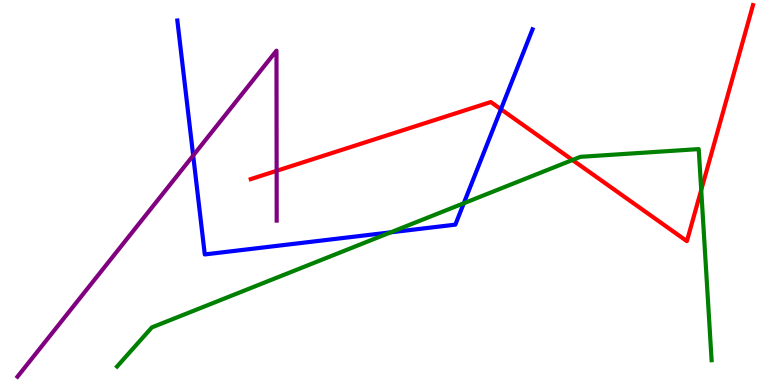[{'lines': ['blue', 'red'], 'intersections': [{'x': 6.46, 'y': 7.16}]}, {'lines': ['green', 'red'], 'intersections': [{'x': 7.39, 'y': 5.84}, {'x': 9.05, 'y': 5.07}]}, {'lines': ['purple', 'red'], 'intersections': [{'x': 3.57, 'y': 5.56}]}, {'lines': ['blue', 'green'], 'intersections': [{'x': 5.04, 'y': 3.97}, {'x': 5.98, 'y': 4.72}]}, {'lines': ['blue', 'purple'], 'intersections': [{'x': 2.49, 'y': 5.96}]}, {'lines': ['green', 'purple'], 'intersections': []}]